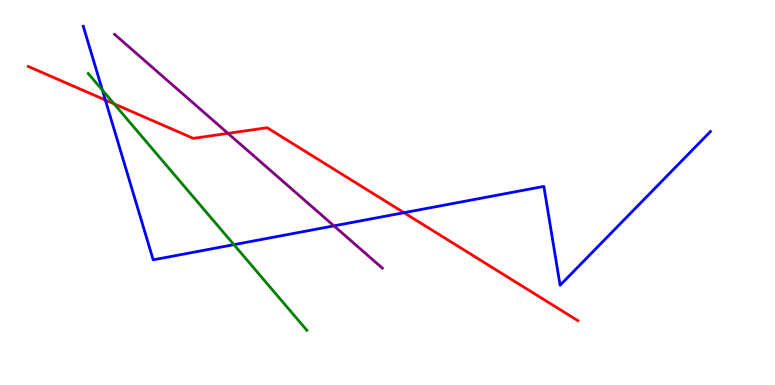[{'lines': ['blue', 'red'], 'intersections': [{'x': 1.36, 'y': 7.4}, {'x': 5.21, 'y': 4.48}]}, {'lines': ['green', 'red'], 'intersections': [{'x': 1.47, 'y': 7.3}]}, {'lines': ['purple', 'red'], 'intersections': [{'x': 2.94, 'y': 6.54}]}, {'lines': ['blue', 'green'], 'intersections': [{'x': 1.32, 'y': 7.66}, {'x': 3.02, 'y': 3.65}]}, {'lines': ['blue', 'purple'], 'intersections': [{'x': 4.31, 'y': 4.13}]}, {'lines': ['green', 'purple'], 'intersections': []}]